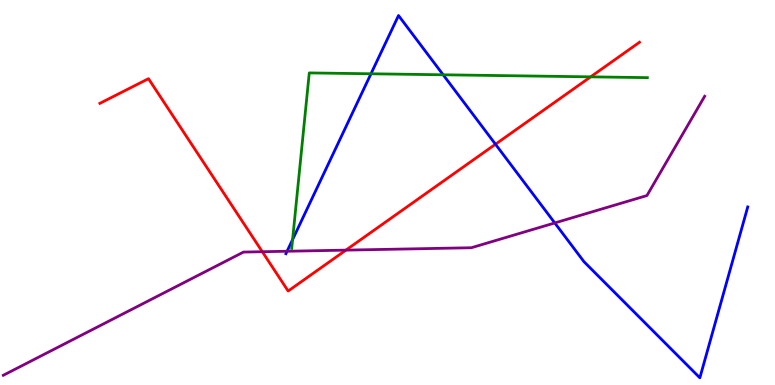[{'lines': ['blue', 'red'], 'intersections': [{'x': 6.39, 'y': 6.25}]}, {'lines': ['green', 'red'], 'intersections': [{'x': 7.62, 'y': 8.0}]}, {'lines': ['purple', 'red'], 'intersections': [{'x': 3.38, 'y': 3.46}, {'x': 4.46, 'y': 3.5}]}, {'lines': ['blue', 'green'], 'intersections': [{'x': 3.78, 'y': 3.78}, {'x': 4.79, 'y': 8.08}, {'x': 5.72, 'y': 8.06}]}, {'lines': ['blue', 'purple'], 'intersections': [{'x': 3.7, 'y': 3.47}, {'x': 7.16, 'y': 4.21}]}, {'lines': ['green', 'purple'], 'intersections': []}]